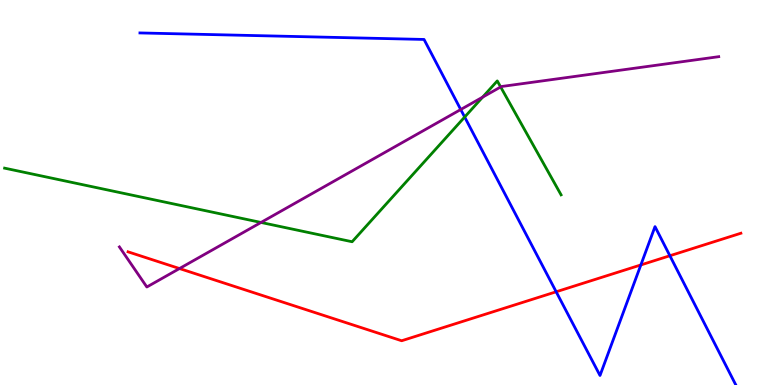[{'lines': ['blue', 'red'], 'intersections': [{'x': 7.18, 'y': 2.42}, {'x': 8.27, 'y': 3.12}, {'x': 8.64, 'y': 3.36}]}, {'lines': ['green', 'red'], 'intersections': []}, {'lines': ['purple', 'red'], 'intersections': [{'x': 2.32, 'y': 3.02}]}, {'lines': ['blue', 'green'], 'intersections': [{'x': 6.0, 'y': 6.96}]}, {'lines': ['blue', 'purple'], 'intersections': [{'x': 5.94, 'y': 7.16}]}, {'lines': ['green', 'purple'], 'intersections': [{'x': 3.37, 'y': 4.22}, {'x': 6.23, 'y': 7.48}, {'x': 6.46, 'y': 7.74}]}]